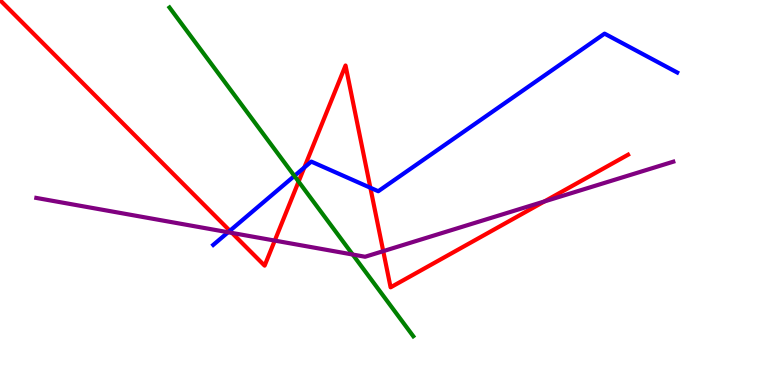[{'lines': ['blue', 'red'], 'intersections': [{'x': 2.97, 'y': 4.01}, {'x': 3.93, 'y': 5.65}, {'x': 4.78, 'y': 5.12}]}, {'lines': ['green', 'red'], 'intersections': [{'x': 3.85, 'y': 5.28}]}, {'lines': ['purple', 'red'], 'intersections': [{'x': 2.99, 'y': 3.95}, {'x': 3.55, 'y': 3.75}, {'x': 4.95, 'y': 3.48}, {'x': 7.02, 'y': 4.77}]}, {'lines': ['blue', 'green'], 'intersections': [{'x': 3.8, 'y': 5.43}]}, {'lines': ['blue', 'purple'], 'intersections': [{'x': 2.94, 'y': 3.97}]}, {'lines': ['green', 'purple'], 'intersections': [{'x': 4.55, 'y': 3.39}]}]